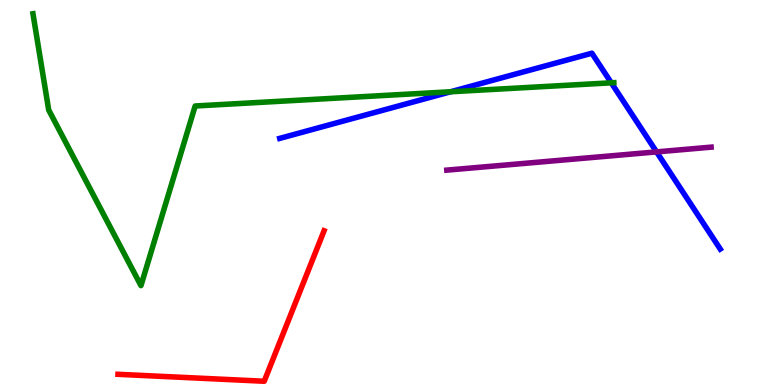[{'lines': ['blue', 'red'], 'intersections': []}, {'lines': ['green', 'red'], 'intersections': []}, {'lines': ['purple', 'red'], 'intersections': []}, {'lines': ['blue', 'green'], 'intersections': [{'x': 5.81, 'y': 7.62}, {'x': 7.89, 'y': 7.85}]}, {'lines': ['blue', 'purple'], 'intersections': [{'x': 8.47, 'y': 6.05}]}, {'lines': ['green', 'purple'], 'intersections': []}]